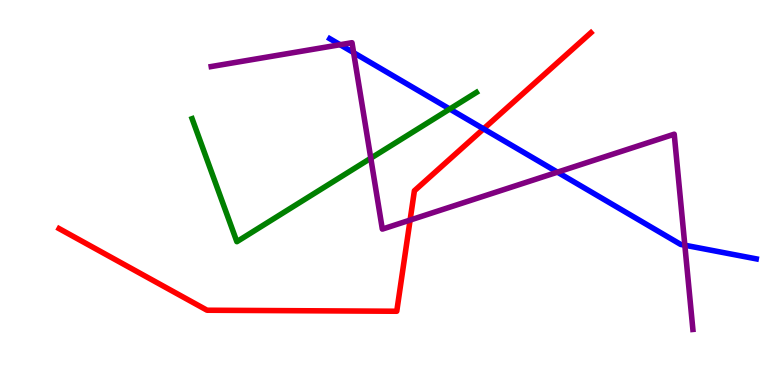[{'lines': ['blue', 'red'], 'intersections': [{'x': 6.24, 'y': 6.65}]}, {'lines': ['green', 'red'], 'intersections': []}, {'lines': ['purple', 'red'], 'intersections': [{'x': 5.29, 'y': 4.28}]}, {'lines': ['blue', 'green'], 'intersections': [{'x': 5.8, 'y': 7.17}]}, {'lines': ['blue', 'purple'], 'intersections': [{'x': 4.39, 'y': 8.84}, {'x': 4.56, 'y': 8.63}, {'x': 7.19, 'y': 5.53}, {'x': 8.84, 'y': 3.63}]}, {'lines': ['green', 'purple'], 'intersections': [{'x': 4.78, 'y': 5.89}]}]